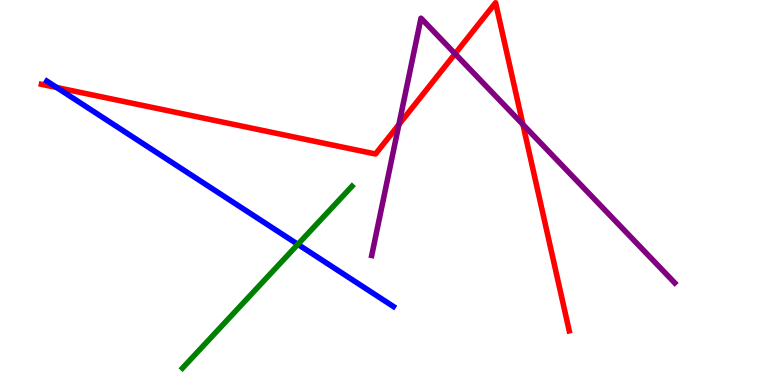[{'lines': ['blue', 'red'], 'intersections': [{'x': 0.731, 'y': 7.73}]}, {'lines': ['green', 'red'], 'intersections': []}, {'lines': ['purple', 'red'], 'intersections': [{'x': 5.15, 'y': 6.77}, {'x': 5.87, 'y': 8.6}, {'x': 6.75, 'y': 6.77}]}, {'lines': ['blue', 'green'], 'intersections': [{'x': 3.84, 'y': 3.65}]}, {'lines': ['blue', 'purple'], 'intersections': []}, {'lines': ['green', 'purple'], 'intersections': []}]